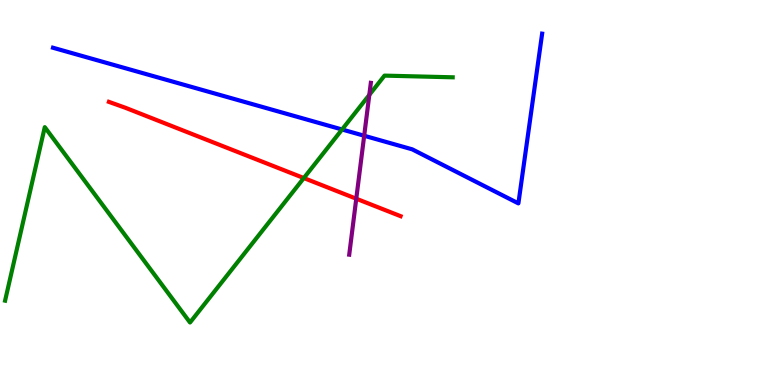[{'lines': ['blue', 'red'], 'intersections': []}, {'lines': ['green', 'red'], 'intersections': [{'x': 3.92, 'y': 5.38}]}, {'lines': ['purple', 'red'], 'intersections': [{'x': 4.6, 'y': 4.84}]}, {'lines': ['blue', 'green'], 'intersections': [{'x': 4.41, 'y': 6.64}]}, {'lines': ['blue', 'purple'], 'intersections': [{'x': 4.7, 'y': 6.47}]}, {'lines': ['green', 'purple'], 'intersections': [{'x': 4.77, 'y': 7.53}]}]